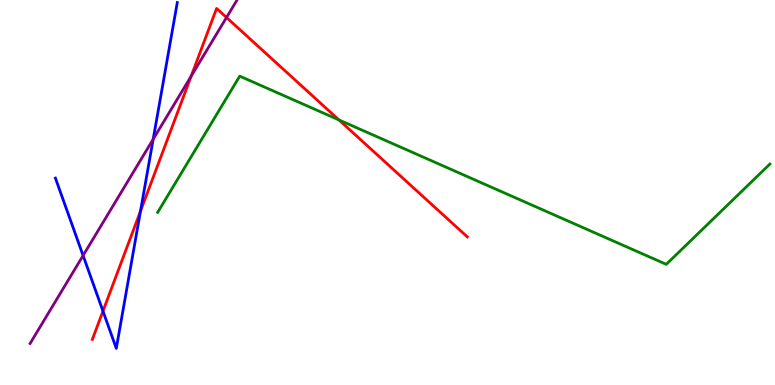[{'lines': ['blue', 'red'], 'intersections': [{'x': 1.33, 'y': 1.92}, {'x': 1.81, 'y': 4.52}]}, {'lines': ['green', 'red'], 'intersections': [{'x': 4.37, 'y': 6.89}]}, {'lines': ['purple', 'red'], 'intersections': [{'x': 2.47, 'y': 8.02}, {'x': 2.92, 'y': 9.55}]}, {'lines': ['blue', 'green'], 'intersections': []}, {'lines': ['blue', 'purple'], 'intersections': [{'x': 1.07, 'y': 3.36}, {'x': 1.98, 'y': 6.38}]}, {'lines': ['green', 'purple'], 'intersections': []}]